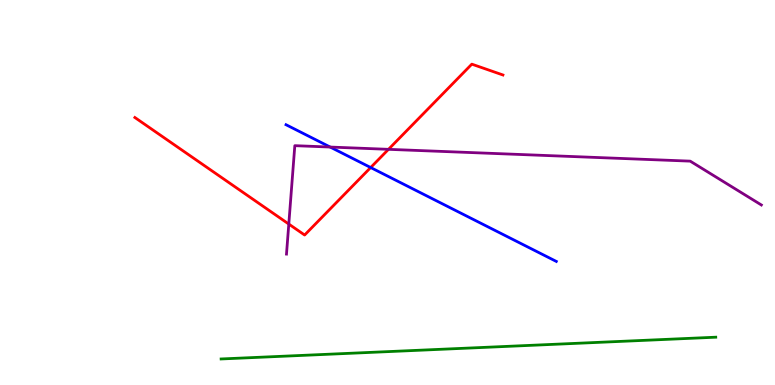[{'lines': ['blue', 'red'], 'intersections': [{'x': 4.78, 'y': 5.65}]}, {'lines': ['green', 'red'], 'intersections': []}, {'lines': ['purple', 'red'], 'intersections': [{'x': 3.73, 'y': 4.18}, {'x': 5.01, 'y': 6.12}]}, {'lines': ['blue', 'green'], 'intersections': []}, {'lines': ['blue', 'purple'], 'intersections': [{'x': 4.26, 'y': 6.18}]}, {'lines': ['green', 'purple'], 'intersections': []}]